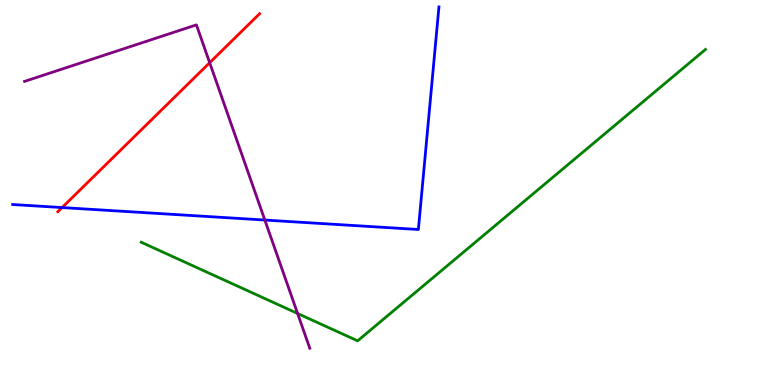[{'lines': ['blue', 'red'], 'intersections': [{'x': 0.801, 'y': 4.61}]}, {'lines': ['green', 'red'], 'intersections': []}, {'lines': ['purple', 'red'], 'intersections': [{'x': 2.71, 'y': 8.37}]}, {'lines': ['blue', 'green'], 'intersections': []}, {'lines': ['blue', 'purple'], 'intersections': [{'x': 3.42, 'y': 4.28}]}, {'lines': ['green', 'purple'], 'intersections': [{'x': 3.84, 'y': 1.86}]}]